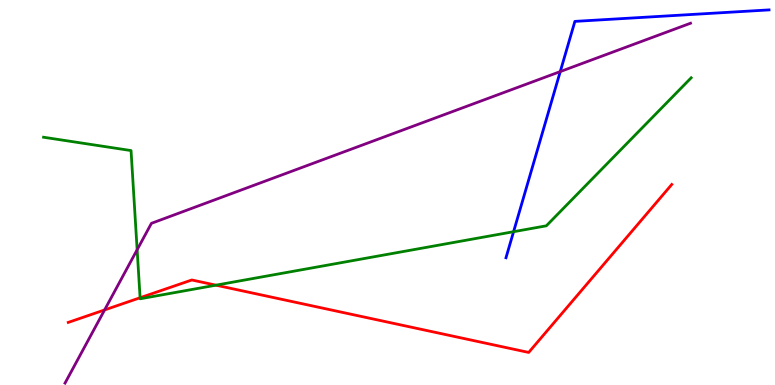[{'lines': ['blue', 'red'], 'intersections': []}, {'lines': ['green', 'red'], 'intersections': [{'x': 1.81, 'y': 2.27}, {'x': 2.79, 'y': 2.59}]}, {'lines': ['purple', 'red'], 'intersections': [{'x': 1.35, 'y': 1.95}]}, {'lines': ['blue', 'green'], 'intersections': [{'x': 6.63, 'y': 3.98}]}, {'lines': ['blue', 'purple'], 'intersections': [{'x': 7.23, 'y': 8.14}]}, {'lines': ['green', 'purple'], 'intersections': [{'x': 1.77, 'y': 3.51}]}]